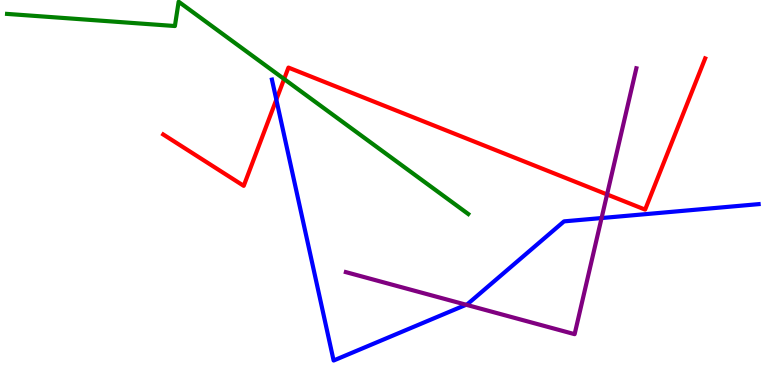[{'lines': ['blue', 'red'], 'intersections': [{'x': 3.57, 'y': 7.41}]}, {'lines': ['green', 'red'], 'intersections': [{'x': 3.67, 'y': 7.95}]}, {'lines': ['purple', 'red'], 'intersections': [{'x': 7.83, 'y': 4.95}]}, {'lines': ['blue', 'green'], 'intersections': []}, {'lines': ['blue', 'purple'], 'intersections': [{'x': 6.01, 'y': 2.08}, {'x': 7.76, 'y': 4.34}]}, {'lines': ['green', 'purple'], 'intersections': []}]